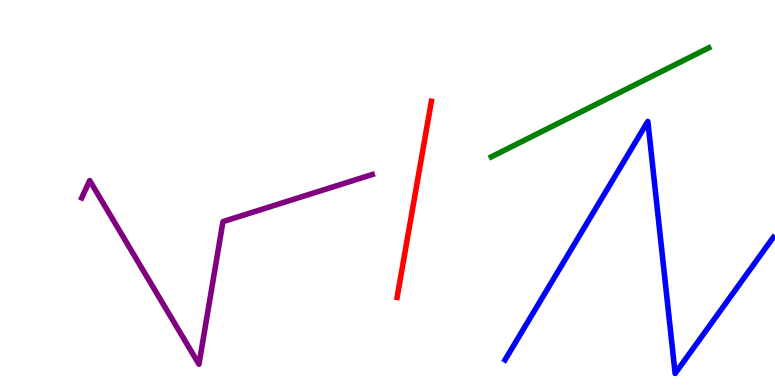[{'lines': ['blue', 'red'], 'intersections': []}, {'lines': ['green', 'red'], 'intersections': []}, {'lines': ['purple', 'red'], 'intersections': []}, {'lines': ['blue', 'green'], 'intersections': []}, {'lines': ['blue', 'purple'], 'intersections': []}, {'lines': ['green', 'purple'], 'intersections': []}]